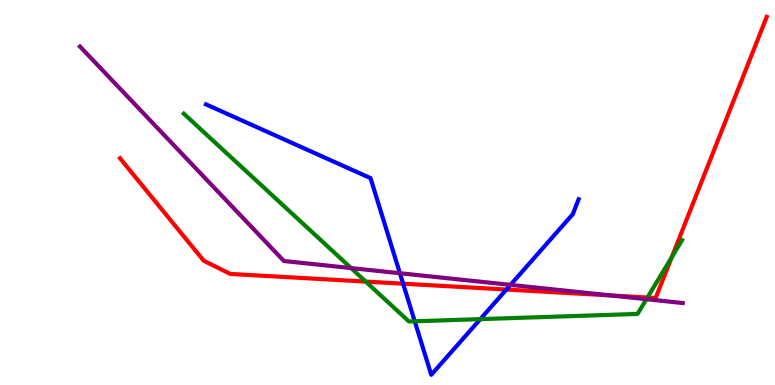[{'lines': ['blue', 'red'], 'intersections': [{'x': 5.2, 'y': 2.63}, {'x': 6.53, 'y': 2.48}]}, {'lines': ['green', 'red'], 'intersections': [{'x': 4.72, 'y': 2.69}, {'x': 8.35, 'y': 2.27}, {'x': 8.67, 'y': 3.32}]}, {'lines': ['purple', 'red'], 'intersections': [{'x': 7.88, 'y': 2.33}]}, {'lines': ['blue', 'green'], 'intersections': [{'x': 5.35, 'y': 1.65}, {'x': 6.2, 'y': 1.71}]}, {'lines': ['blue', 'purple'], 'intersections': [{'x': 5.16, 'y': 2.9}, {'x': 6.59, 'y': 2.6}]}, {'lines': ['green', 'purple'], 'intersections': [{'x': 4.53, 'y': 3.04}, {'x': 8.34, 'y': 2.23}]}]